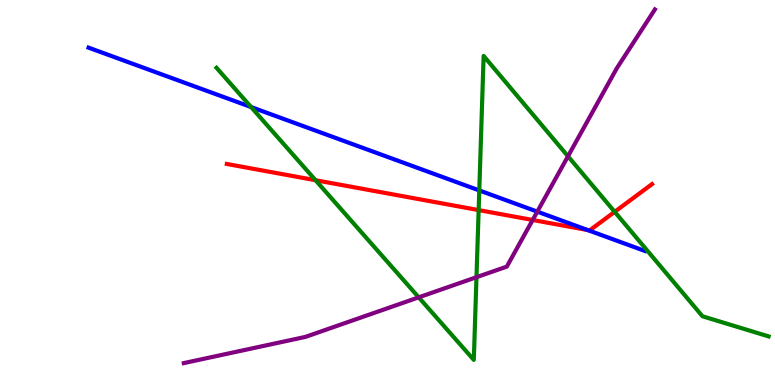[{'lines': ['blue', 'red'], 'intersections': [{'x': 7.58, 'y': 4.02}]}, {'lines': ['green', 'red'], 'intersections': [{'x': 4.07, 'y': 5.32}, {'x': 6.18, 'y': 4.54}, {'x': 7.93, 'y': 4.5}]}, {'lines': ['purple', 'red'], 'intersections': [{'x': 6.87, 'y': 4.29}]}, {'lines': ['blue', 'green'], 'intersections': [{'x': 3.24, 'y': 7.22}, {'x': 6.18, 'y': 5.05}]}, {'lines': ['blue', 'purple'], 'intersections': [{'x': 6.93, 'y': 4.5}]}, {'lines': ['green', 'purple'], 'intersections': [{'x': 5.4, 'y': 2.28}, {'x': 6.15, 'y': 2.8}, {'x': 7.33, 'y': 5.94}]}]